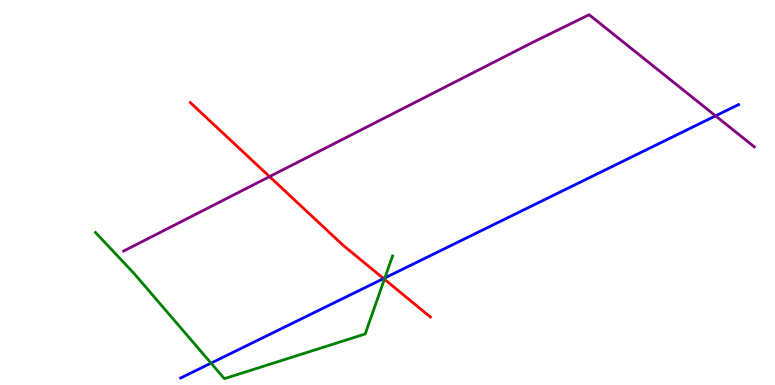[{'lines': ['blue', 'red'], 'intersections': [{'x': 4.95, 'y': 2.76}]}, {'lines': ['green', 'red'], 'intersections': [{'x': 4.96, 'y': 2.75}]}, {'lines': ['purple', 'red'], 'intersections': [{'x': 3.48, 'y': 5.41}]}, {'lines': ['blue', 'green'], 'intersections': [{'x': 2.72, 'y': 0.568}, {'x': 4.97, 'y': 2.78}]}, {'lines': ['blue', 'purple'], 'intersections': [{'x': 9.23, 'y': 6.99}]}, {'lines': ['green', 'purple'], 'intersections': []}]